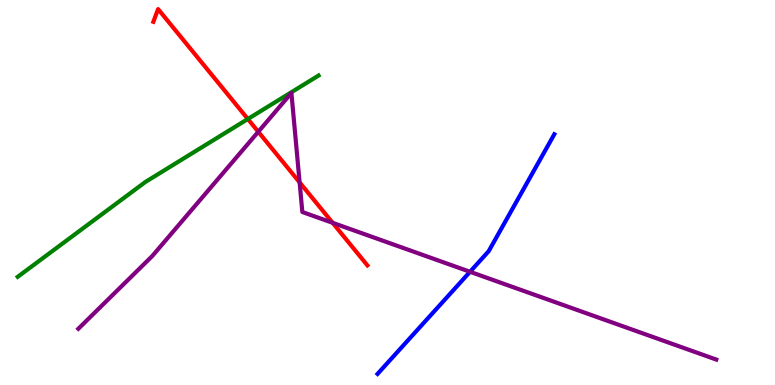[{'lines': ['blue', 'red'], 'intersections': []}, {'lines': ['green', 'red'], 'intersections': [{'x': 3.2, 'y': 6.91}]}, {'lines': ['purple', 'red'], 'intersections': [{'x': 3.33, 'y': 6.58}, {'x': 3.87, 'y': 5.26}, {'x': 4.29, 'y': 4.21}]}, {'lines': ['blue', 'green'], 'intersections': []}, {'lines': ['blue', 'purple'], 'intersections': [{'x': 6.06, 'y': 2.94}]}, {'lines': ['green', 'purple'], 'intersections': []}]